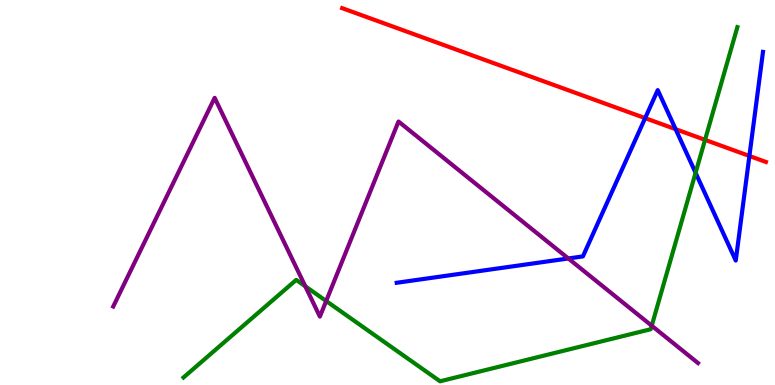[{'lines': ['blue', 'red'], 'intersections': [{'x': 8.32, 'y': 6.93}, {'x': 8.72, 'y': 6.64}, {'x': 9.67, 'y': 5.95}]}, {'lines': ['green', 'red'], 'intersections': [{'x': 9.1, 'y': 6.37}]}, {'lines': ['purple', 'red'], 'intersections': []}, {'lines': ['blue', 'green'], 'intersections': [{'x': 8.98, 'y': 5.51}]}, {'lines': ['blue', 'purple'], 'intersections': [{'x': 7.33, 'y': 3.29}]}, {'lines': ['green', 'purple'], 'intersections': [{'x': 3.94, 'y': 2.56}, {'x': 4.21, 'y': 2.18}, {'x': 8.41, 'y': 1.54}]}]